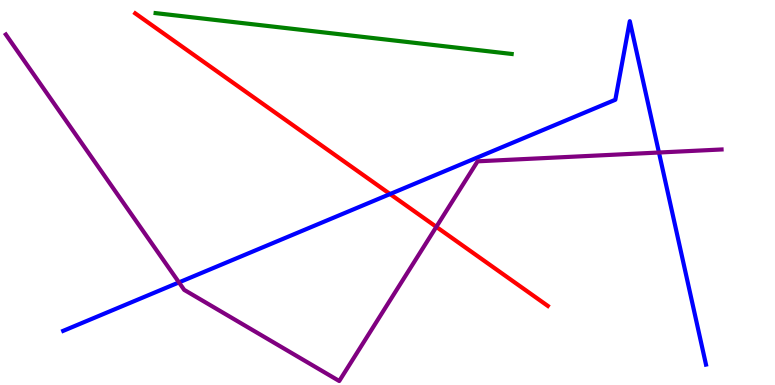[{'lines': ['blue', 'red'], 'intersections': [{'x': 5.03, 'y': 4.96}]}, {'lines': ['green', 'red'], 'intersections': []}, {'lines': ['purple', 'red'], 'intersections': [{'x': 5.63, 'y': 4.11}]}, {'lines': ['blue', 'green'], 'intersections': []}, {'lines': ['blue', 'purple'], 'intersections': [{'x': 2.31, 'y': 2.66}, {'x': 8.5, 'y': 6.04}]}, {'lines': ['green', 'purple'], 'intersections': []}]